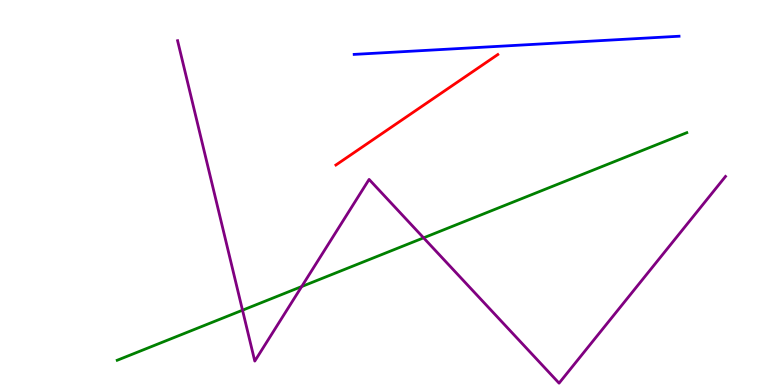[{'lines': ['blue', 'red'], 'intersections': []}, {'lines': ['green', 'red'], 'intersections': []}, {'lines': ['purple', 'red'], 'intersections': []}, {'lines': ['blue', 'green'], 'intersections': []}, {'lines': ['blue', 'purple'], 'intersections': []}, {'lines': ['green', 'purple'], 'intersections': [{'x': 3.13, 'y': 1.94}, {'x': 3.89, 'y': 2.56}, {'x': 5.47, 'y': 3.82}]}]